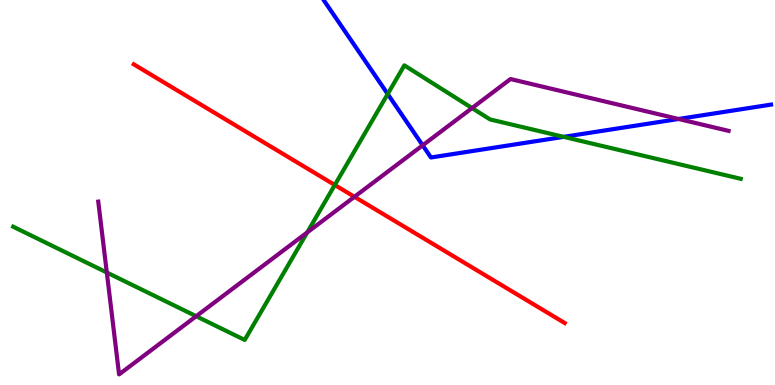[{'lines': ['blue', 'red'], 'intersections': []}, {'lines': ['green', 'red'], 'intersections': [{'x': 4.32, 'y': 5.19}]}, {'lines': ['purple', 'red'], 'intersections': [{'x': 4.57, 'y': 4.89}]}, {'lines': ['blue', 'green'], 'intersections': [{'x': 5.0, 'y': 7.56}, {'x': 7.27, 'y': 6.45}]}, {'lines': ['blue', 'purple'], 'intersections': [{'x': 5.45, 'y': 6.23}, {'x': 8.76, 'y': 6.91}]}, {'lines': ['green', 'purple'], 'intersections': [{'x': 1.38, 'y': 2.92}, {'x': 2.53, 'y': 1.79}, {'x': 3.96, 'y': 3.96}, {'x': 6.09, 'y': 7.19}]}]